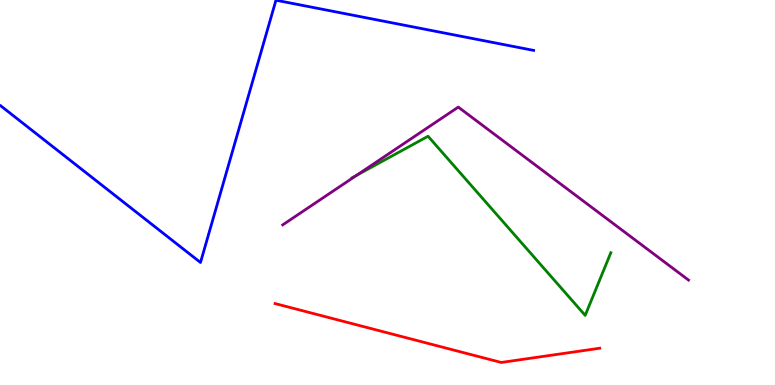[{'lines': ['blue', 'red'], 'intersections': []}, {'lines': ['green', 'red'], 'intersections': []}, {'lines': ['purple', 'red'], 'intersections': []}, {'lines': ['blue', 'green'], 'intersections': []}, {'lines': ['blue', 'purple'], 'intersections': []}, {'lines': ['green', 'purple'], 'intersections': [{'x': 4.6, 'y': 5.44}]}]